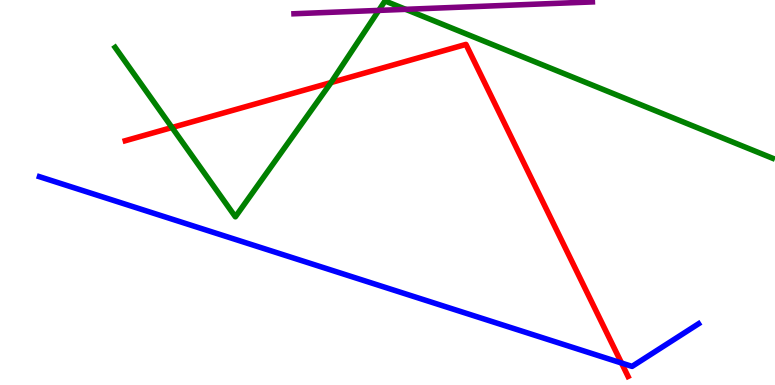[{'lines': ['blue', 'red'], 'intersections': [{'x': 8.02, 'y': 0.571}]}, {'lines': ['green', 'red'], 'intersections': [{'x': 2.22, 'y': 6.69}, {'x': 4.27, 'y': 7.86}]}, {'lines': ['purple', 'red'], 'intersections': []}, {'lines': ['blue', 'green'], 'intersections': []}, {'lines': ['blue', 'purple'], 'intersections': []}, {'lines': ['green', 'purple'], 'intersections': [{'x': 4.89, 'y': 9.73}, {'x': 5.23, 'y': 9.76}]}]